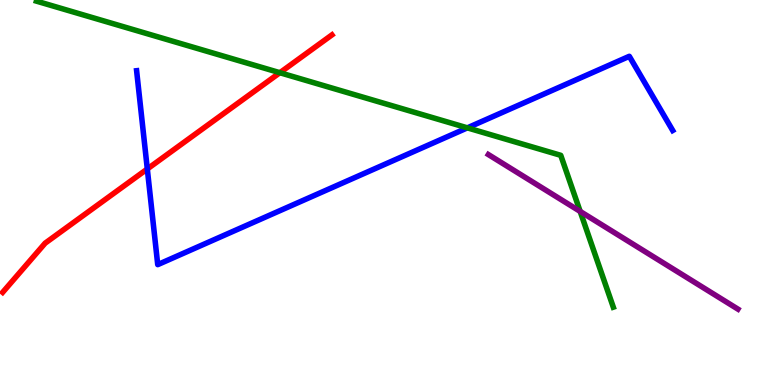[{'lines': ['blue', 'red'], 'intersections': [{'x': 1.9, 'y': 5.61}]}, {'lines': ['green', 'red'], 'intersections': [{'x': 3.61, 'y': 8.11}]}, {'lines': ['purple', 'red'], 'intersections': []}, {'lines': ['blue', 'green'], 'intersections': [{'x': 6.03, 'y': 6.68}]}, {'lines': ['blue', 'purple'], 'intersections': []}, {'lines': ['green', 'purple'], 'intersections': [{'x': 7.49, 'y': 4.51}]}]